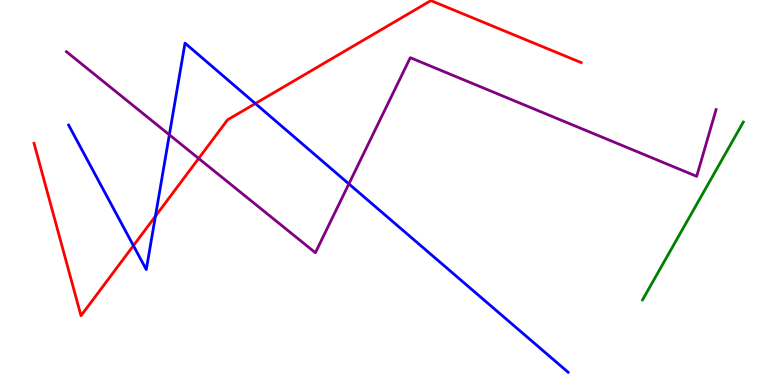[{'lines': ['blue', 'red'], 'intersections': [{'x': 1.72, 'y': 3.62}, {'x': 2.01, 'y': 4.38}, {'x': 3.29, 'y': 7.31}]}, {'lines': ['green', 'red'], 'intersections': []}, {'lines': ['purple', 'red'], 'intersections': [{'x': 2.56, 'y': 5.88}]}, {'lines': ['blue', 'green'], 'intersections': []}, {'lines': ['blue', 'purple'], 'intersections': [{'x': 2.19, 'y': 6.5}, {'x': 4.5, 'y': 5.22}]}, {'lines': ['green', 'purple'], 'intersections': []}]